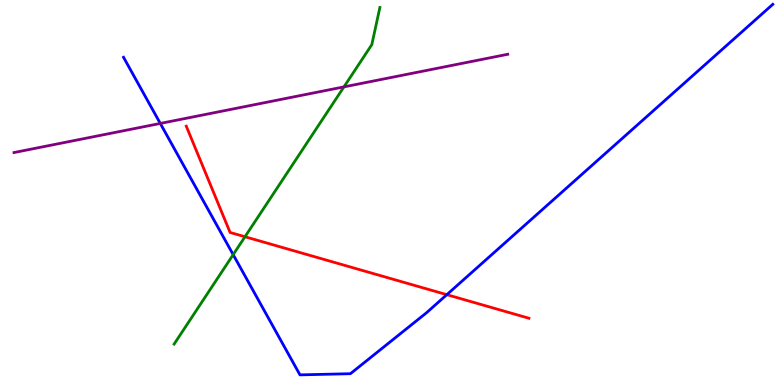[{'lines': ['blue', 'red'], 'intersections': [{'x': 5.77, 'y': 2.35}]}, {'lines': ['green', 'red'], 'intersections': [{'x': 3.16, 'y': 3.85}]}, {'lines': ['purple', 'red'], 'intersections': []}, {'lines': ['blue', 'green'], 'intersections': [{'x': 3.01, 'y': 3.39}]}, {'lines': ['blue', 'purple'], 'intersections': [{'x': 2.07, 'y': 6.79}]}, {'lines': ['green', 'purple'], 'intersections': [{'x': 4.44, 'y': 7.74}]}]